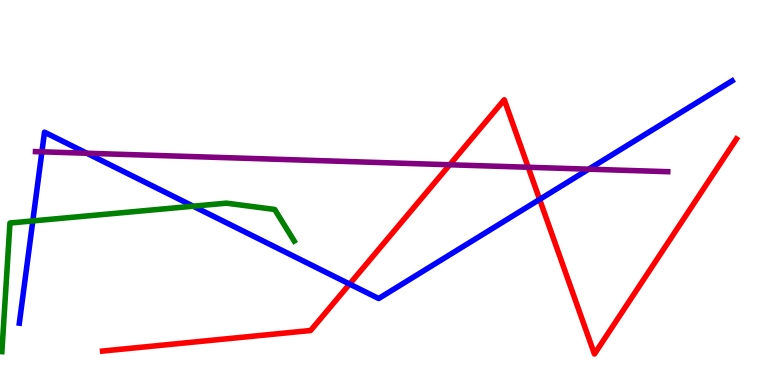[{'lines': ['blue', 'red'], 'intersections': [{'x': 4.51, 'y': 2.62}, {'x': 6.96, 'y': 4.82}]}, {'lines': ['green', 'red'], 'intersections': []}, {'lines': ['purple', 'red'], 'intersections': [{'x': 5.8, 'y': 5.72}, {'x': 6.82, 'y': 5.66}]}, {'lines': ['blue', 'green'], 'intersections': [{'x': 0.423, 'y': 4.26}, {'x': 2.49, 'y': 4.64}]}, {'lines': ['blue', 'purple'], 'intersections': [{'x': 0.541, 'y': 6.06}, {'x': 1.12, 'y': 6.02}, {'x': 7.6, 'y': 5.61}]}, {'lines': ['green', 'purple'], 'intersections': []}]